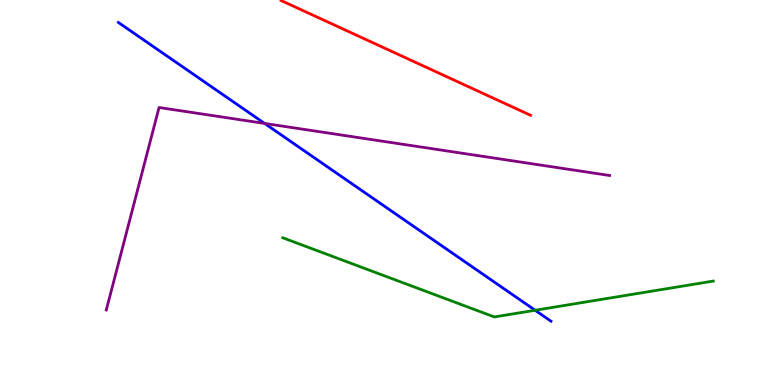[{'lines': ['blue', 'red'], 'intersections': []}, {'lines': ['green', 'red'], 'intersections': []}, {'lines': ['purple', 'red'], 'intersections': []}, {'lines': ['blue', 'green'], 'intersections': [{'x': 6.9, 'y': 1.94}]}, {'lines': ['blue', 'purple'], 'intersections': [{'x': 3.41, 'y': 6.79}]}, {'lines': ['green', 'purple'], 'intersections': []}]